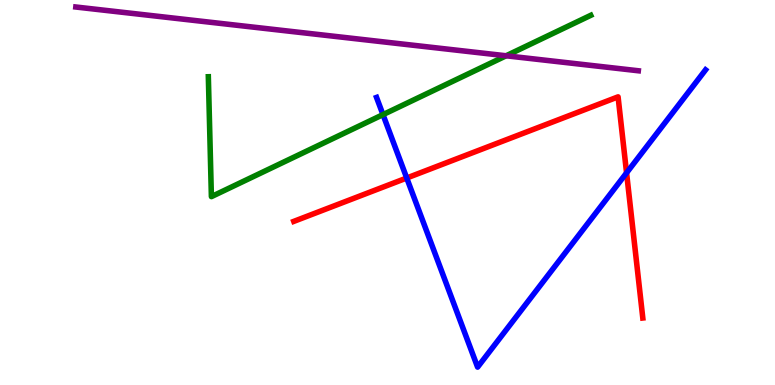[{'lines': ['blue', 'red'], 'intersections': [{'x': 5.25, 'y': 5.38}, {'x': 8.08, 'y': 5.51}]}, {'lines': ['green', 'red'], 'intersections': []}, {'lines': ['purple', 'red'], 'intersections': []}, {'lines': ['blue', 'green'], 'intersections': [{'x': 4.94, 'y': 7.02}]}, {'lines': ['blue', 'purple'], 'intersections': []}, {'lines': ['green', 'purple'], 'intersections': [{'x': 6.53, 'y': 8.55}]}]